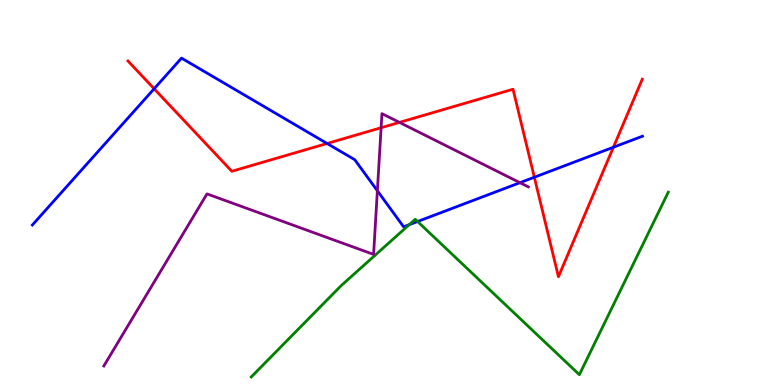[{'lines': ['blue', 'red'], 'intersections': [{'x': 1.99, 'y': 7.69}, {'x': 4.22, 'y': 6.27}, {'x': 6.89, 'y': 5.4}, {'x': 7.91, 'y': 6.18}]}, {'lines': ['green', 'red'], 'intersections': []}, {'lines': ['purple', 'red'], 'intersections': [{'x': 4.92, 'y': 6.68}, {'x': 5.15, 'y': 6.82}]}, {'lines': ['blue', 'green'], 'intersections': [{'x': 5.28, 'y': 4.16}, {'x': 5.39, 'y': 4.25}]}, {'lines': ['blue', 'purple'], 'intersections': [{'x': 4.87, 'y': 5.04}, {'x': 6.71, 'y': 5.25}]}, {'lines': ['green', 'purple'], 'intersections': []}]